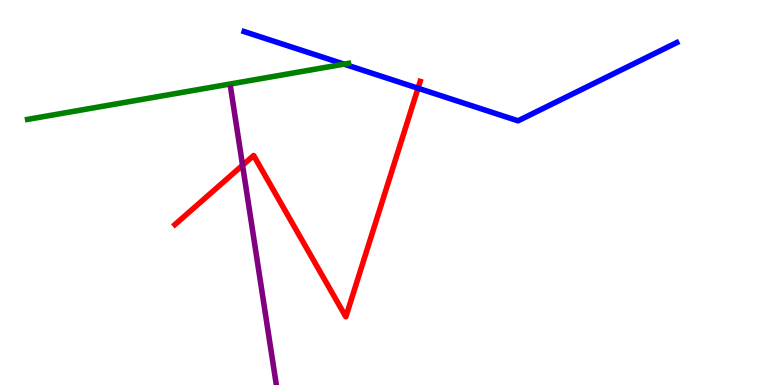[{'lines': ['blue', 'red'], 'intersections': [{'x': 5.39, 'y': 7.71}]}, {'lines': ['green', 'red'], 'intersections': []}, {'lines': ['purple', 'red'], 'intersections': [{'x': 3.13, 'y': 5.71}]}, {'lines': ['blue', 'green'], 'intersections': [{'x': 4.44, 'y': 8.33}]}, {'lines': ['blue', 'purple'], 'intersections': []}, {'lines': ['green', 'purple'], 'intersections': []}]